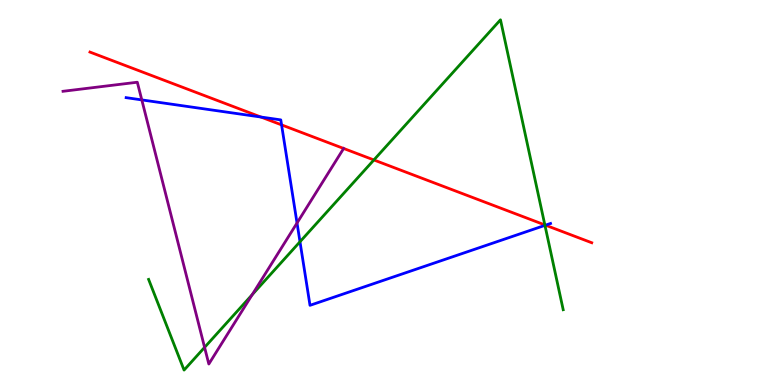[{'lines': ['blue', 'red'], 'intersections': [{'x': 3.37, 'y': 6.96}, {'x': 3.63, 'y': 6.76}, {'x': 7.04, 'y': 4.15}]}, {'lines': ['green', 'red'], 'intersections': [{'x': 4.82, 'y': 5.85}, {'x': 7.03, 'y': 4.16}]}, {'lines': ['purple', 'red'], 'intersections': []}, {'lines': ['blue', 'green'], 'intersections': [{'x': 3.87, 'y': 3.72}, {'x': 7.03, 'y': 4.15}]}, {'lines': ['blue', 'purple'], 'intersections': [{'x': 1.83, 'y': 7.41}, {'x': 3.83, 'y': 4.21}]}, {'lines': ['green', 'purple'], 'intersections': [{'x': 2.64, 'y': 0.977}, {'x': 3.25, 'y': 2.35}]}]